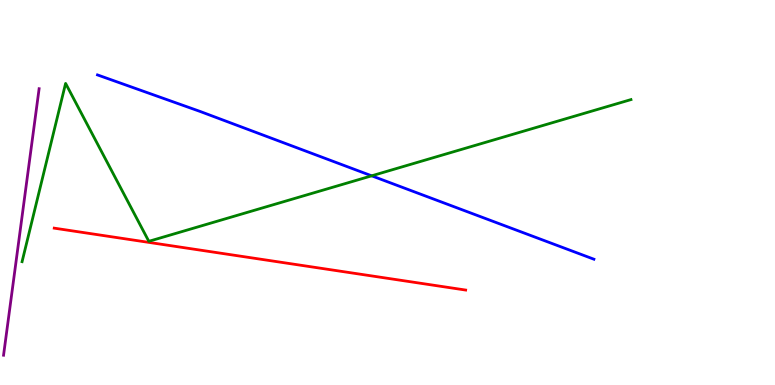[{'lines': ['blue', 'red'], 'intersections': []}, {'lines': ['green', 'red'], 'intersections': []}, {'lines': ['purple', 'red'], 'intersections': []}, {'lines': ['blue', 'green'], 'intersections': [{'x': 4.8, 'y': 5.43}]}, {'lines': ['blue', 'purple'], 'intersections': []}, {'lines': ['green', 'purple'], 'intersections': []}]